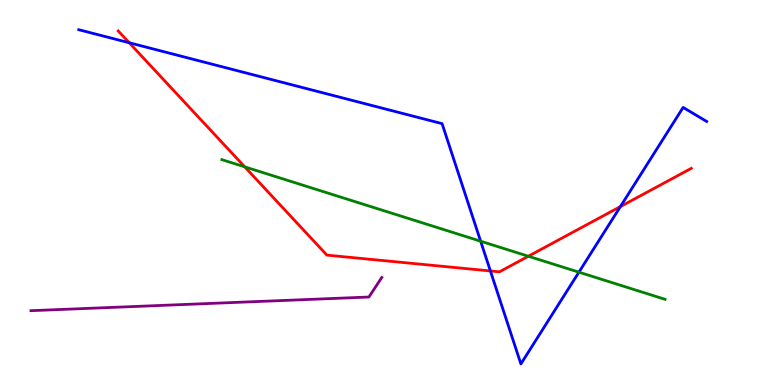[{'lines': ['blue', 'red'], 'intersections': [{'x': 1.67, 'y': 8.89}, {'x': 6.33, 'y': 2.96}, {'x': 8.01, 'y': 4.63}]}, {'lines': ['green', 'red'], 'intersections': [{'x': 3.16, 'y': 5.67}, {'x': 6.82, 'y': 3.34}]}, {'lines': ['purple', 'red'], 'intersections': []}, {'lines': ['blue', 'green'], 'intersections': [{'x': 6.2, 'y': 3.74}, {'x': 7.47, 'y': 2.93}]}, {'lines': ['blue', 'purple'], 'intersections': []}, {'lines': ['green', 'purple'], 'intersections': []}]